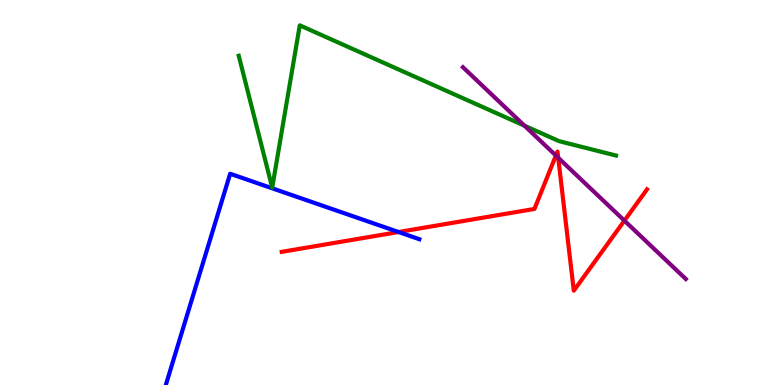[{'lines': ['blue', 'red'], 'intersections': [{'x': 5.14, 'y': 3.97}]}, {'lines': ['green', 'red'], 'intersections': []}, {'lines': ['purple', 'red'], 'intersections': [{'x': 7.17, 'y': 5.96}, {'x': 7.2, 'y': 5.9}, {'x': 8.06, 'y': 4.27}]}, {'lines': ['blue', 'green'], 'intersections': []}, {'lines': ['blue', 'purple'], 'intersections': []}, {'lines': ['green', 'purple'], 'intersections': [{'x': 6.77, 'y': 6.74}]}]